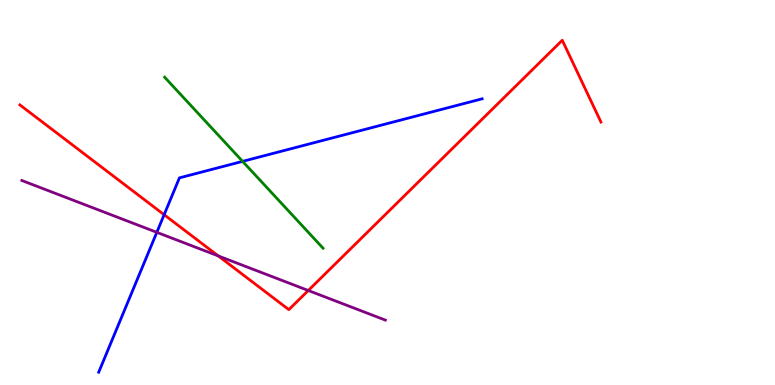[{'lines': ['blue', 'red'], 'intersections': [{'x': 2.12, 'y': 4.42}]}, {'lines': ['green', 'red'], 'intersections': []}, {'lines': ['purple', 'red'], 'intersections': [{'x': 2.82, 'y': 3.35}, {'x': 3.98, 'y': 2.45}]}, {'lines': ['blue', 'green'], 'intersections': [{'x': 3.13, 'y': 5.81}]}, {'lines': ['blue', 'purple'], 'intersections': [{'x': 2.02, 'y': 3.97}]}, {'lines': ['green', 'purple'], 'intersections': []}]